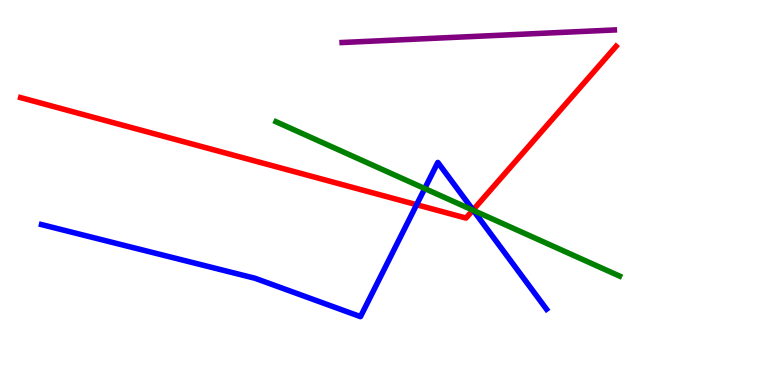[{'lines': ['blue', 'red'], 'intersections': [{'x': 5.38, 'y': 4.68}, {'x': 6.1, 'y': 4.55}]}, {'lines': ['green', 'red'], 'intersections': [{'x': 6.1, 'y': 4.54}]}, {'lines': ['purple', 'red'], 'intersections': []}, {'lines': ['blue', 'green'], 'intersections': [{'x': 5.48, 'y': 5.1}, {'x': 6.11, 'y': 4.54}]}, {'lines': ['blue', 'purple'], 'intersections': []}, {'lines': ['green', 'purple'], 'intersections': []}]